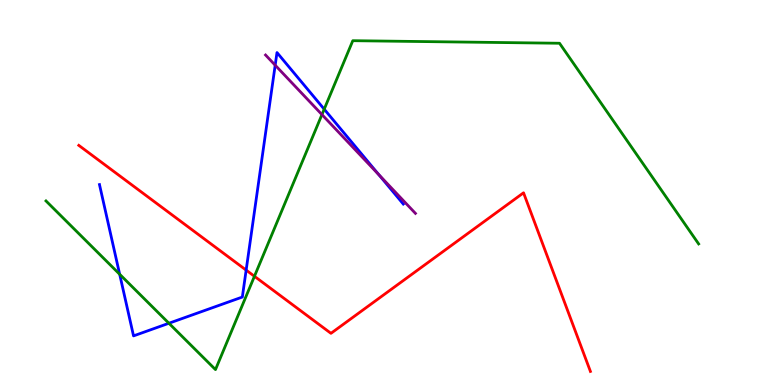[{'lines': ['blue', 'red'], 'intersections': [{'x': 3.18, 'y': 2.98}]}, {'lines': ['green', 'red'], 'intersections': [{'x': 3.28, 'y': 2.82}]}, {'lines': ['purple', 'red'], 'intersections': []}, {'lines': ['blue', 'green'], 'intersections': [{'x': 1.54, 'y': 2.88}, {'x': 2.18, 'y': 1.6}, {'x': 4.18, 'y': 7.16}]}, {'lines': ['blue', 'purple'], 'intersections': [{'x': 3.55, 'y': 8.31}, {'x': 4.89, 'y': 5.46}]}, {'lines': ['green', 'purple'], 'intersections': [{'x': 4.15, 'y': 7.02}]}]